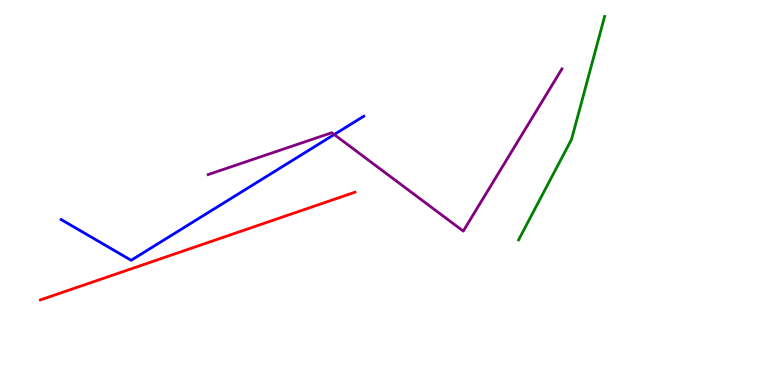[{'lines': ['blue', 'red'], 'intersections': []}, {'lines': ['green', 'red'], 'intersections': []}, {'lines': ['purple', 'red'], 'intersections': []}, {'lines': ['blue', 'green'], 'intersections': []}, {'lines': ['blue', 'purple'], 'intersections': [{'x': 4.31, 'y': 6.51}]}, {'lines': ['green', 'purple'], 'intersections': []}]